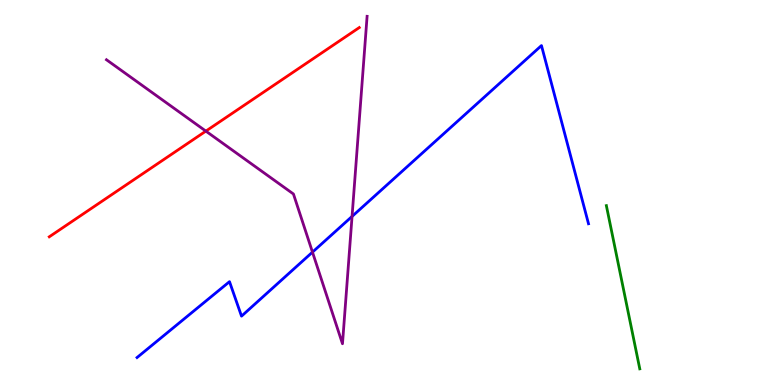[{'lines': ['blue', 'red'], 'intersections': []}, {'lines': ['green', 'red'], 'intersections': []}, {'lines': ['purple', 'red'], 'intersections': [{'x': 2.66, 'y': 6.59}]}, {'lines': ['blue', 'green'], 'intersections': []}, {'lines': ['blue', 'purple'], 'intersections': [{'x': 4.03, 'y': 3.45}, {'x': 4.54, 'y': 4.38}]}, {'lines': ['green', 'purple'], 'intersections': []}]